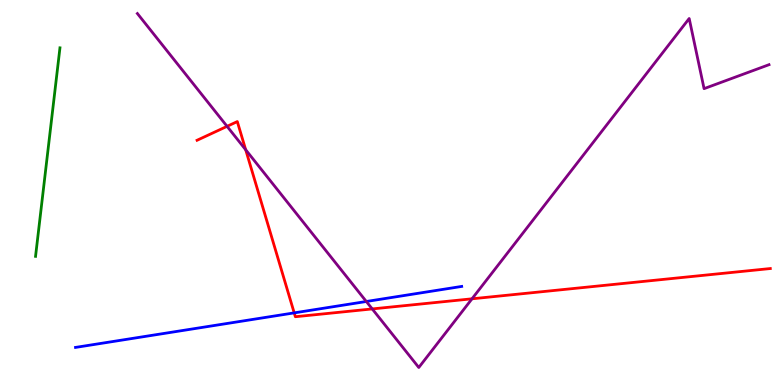[{'lines': ['blue', 'red'], 'intersections': [{'x': 3.8, 'y': 1.87}]}, {'lines': ['green', 'red'], 'intersections': []}, {'lines': ['purple', 'red'], 'intersections': [{'x': 2.93, 'y': 6.72}, {'x': 3.17, 'y': 6.11}, {'x': 4.8, 'y': 1.98}, {'x': 6.09, 'y': 2.24}]}, {'lines': ['blue', 'green'], 'intersections': []}, {'lines': ['blue', 'purple'], 'intersections': [{'x': 4.73, 'y': 2.17}]}, {'lines': ['green', 'purple'], 'intersections': []}]